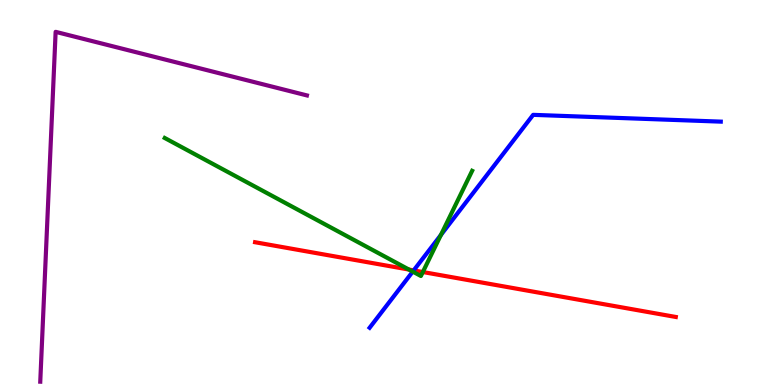[{'lines': ['blue', 'red'], 'intersections': [{'x': 5.34, 'y': 2.98}]}, {'lines': ['green', 'red'], 'intersections': [{'x': 5.28, 'y': 3.0}, {'x': 5.46, 'y': 2.93}]}, {'lines': ['purple', 'red'], 'intersections': []}, {'lines': ['blue', 'green'], 'intersections': [{'x': 5.33, 'y': 2.95}, {'x': 5.69, 'y': 3.9}]}, {'lines': ['blue', 'purple'], 'intersections': []}, {'lines': ['green', 'purple'], 'intersections': []}]